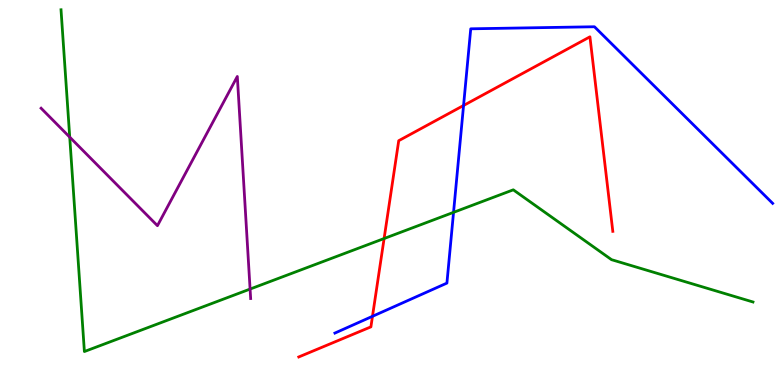[{'lines': ['blue', 'red'], 'intersections': [{'x': 4.81, 'y': 1.78}, {'x': 5.98, 'y': 7.26}]}, {'lines': ['green', 'red'], 'intersections': [{'x': 4.96, 'y': 3.8}]}, {'lines': ['purple', 'red'], 'intersections': []}, {'lines': ['blue', 'green'], 'intersections': [{'x': 5.85, 'y': 4.48}]}, {'lines': ['blue', 'purple'], 'intersections': []}, {'lines': ['green', 'purple'], 'intersections': [{'x': 0.9, 'y': 6.44}, {'x': 3.23, 'y': 2.49}]}]